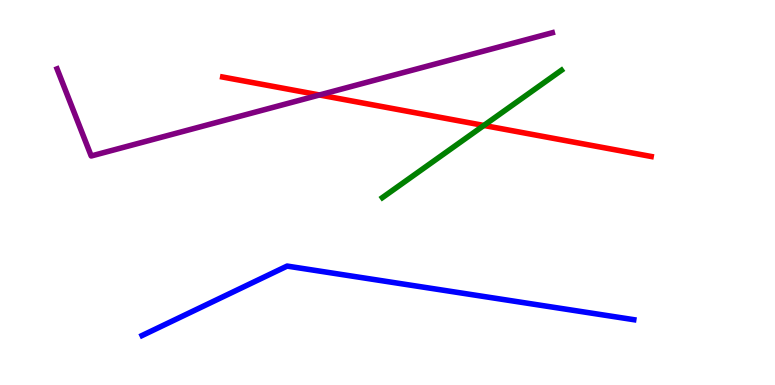[{'lines': ['blue', 'red'], 'intersections': []}, {'lines': ['green', 'red'], 'intersections': [{'x': 6.24, 'y': 6.74}]}, {'lines': ['purple', 'red'], 'intersections': [{'x': 4.12, 'y': 7.53}]}, {'lines': ['blue', 'green'], 'intersections': []}, {'lines': ['blue', 'purple'], 'intersections': []}, {'lines': ['green', 'purple'], 'intersections': []}]